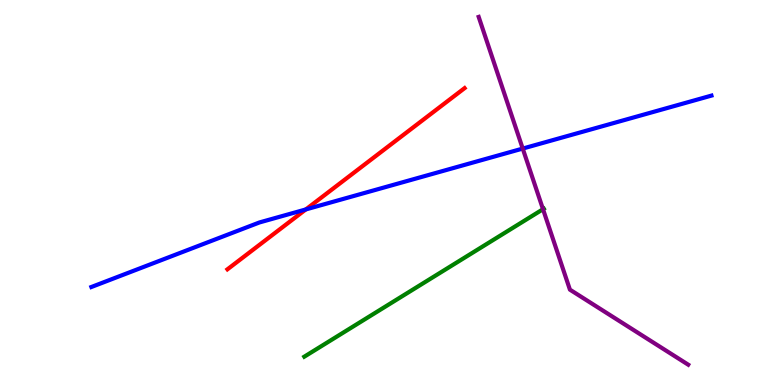[{'lines': ['blue', 'red'], 'intersections': [{'x': 3.95, 'y': 4.56}]}, {'lines': ['green', 'red'], 'intersections': []}, {'lines': ['purple', 'red'], 'intersections': []}, {'lines': ['blue', 'green'], 'intersections': []}, {'lines': ['blue', 'purple'], 'intersections': [{'x': 6.74, 'y': 6.14}]}, {'lines': ['green', 'purple'], 'intersections': [{'x': 7.01, 'y': 4.57}]}]